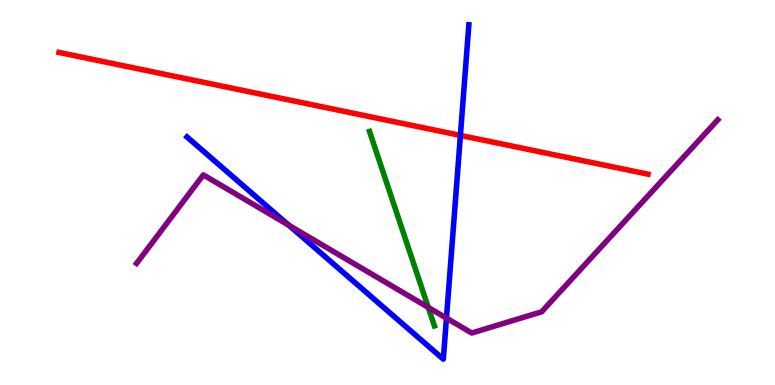[{'lines': ['blue', 'red'], 'intersections': [{'x': 5.94, 'y': 6.48}]}, {'lines': ['green', 'red'], 'intersections': []}, {'lines': ['purple', 'red'], 'intersections': []}, {'lines': ['blue', 'green'], 'intersections': []}, {'lines': ['blue', 'purple'], 'intersections': [{'x': 3.73, 'y': 4.15}, {'x': 5.76, 'y': 1.74}]}, {'lines': ['green', 'purple'], 'intersections': [{'x': 5.53, 'y': 2.02}]}]